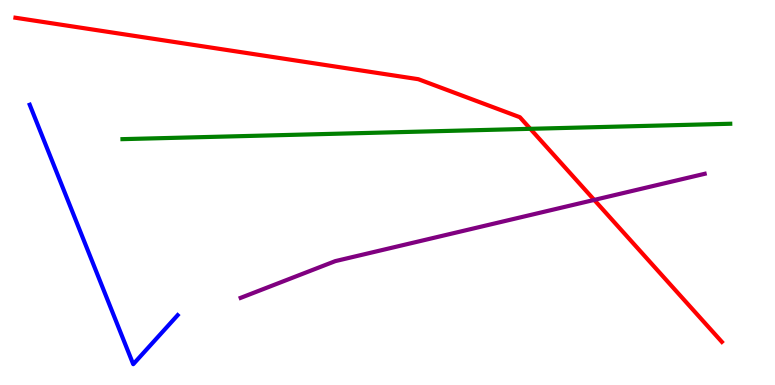[{'lines': ['blue', 'red'], 'intersections': []}, {'lines': ['green', 'red'], 'intersections': [{'x': 6.84, 'y': 6.65}]}, {'lines': ['purple', 'red'], 'intersections': [{'x': 7.67, 'y': 4.81}]}, {'lines': ['blue', 'green'], 'intersections': []}, {'lines': ['blue', 'purple'], 'intersections': []}, {'lines': ['green', 'purple'], 'intersections': []}]